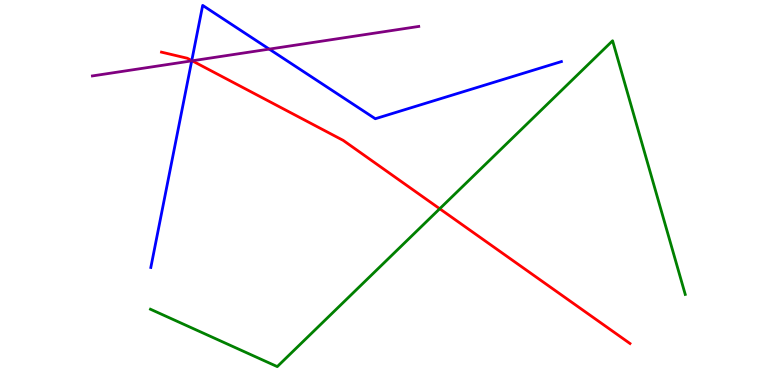[{'lines': ['blue', 'red'], 'intersections': [{'x': 2.47, 'y': 8.43}]}, {'lines': ['green', 'red'], 'intersections': [{'x': 5.67, 'y': 4.58}]}, {'lines': ['purple', 'red'], 'intersections': [{'x': 2.48, 'y': 8.42}]}, {'lines': ['blue', 'green'], 'intersections': []}, {'lines': ['blue', 'purple'], 'intersections': [{'x': 2.47, 'y': 8.42}, {'x': 3.47, 'y': 8.72}]}, {'lines': ['green', 'purple'], 'intersections': []}]